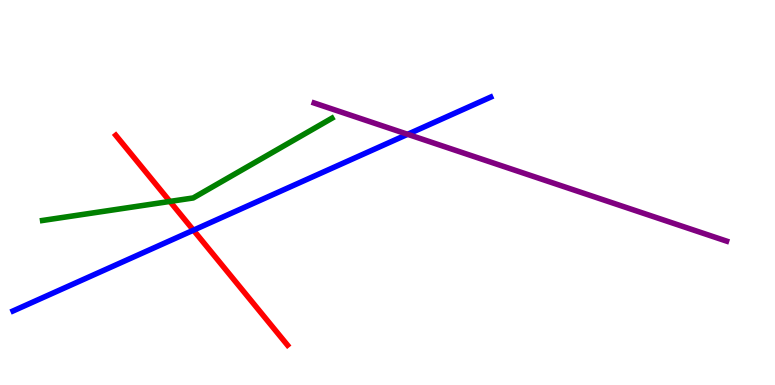[{'lines': ['blue', 'red'], 'intersections': [{'x': 2.5, 'y': 4.02}]}, {'lines': ['green', 'red'], 'intersections': [{'x': 2.19, 'y': 4.77}]}, {'lines': ['purple', 'red'], 'intersections': []}, {'lines': ['blue', 'green'], 'intersections': []}, {'lines': ['blue', 'purple'], 'intersections': [{'x': 5.26, 'y': 6.51}]}, {'lines': ['green', 'purple'], 'intersections': []}]